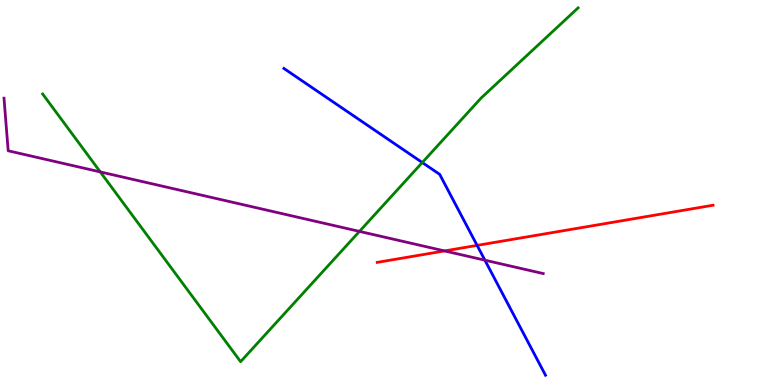[{'lines': ['blue', 'red'], 'intersections': [{'x': 6.16, 'y': 3.63}]}, {'lines': ['green', 'red'], 'intersections': []}, {'lines': ['purple', 'red'], 'intersections': [{'x': 5.74, 'y': 3.48}]}, {'lines': ['blue', 'green'], 'intersections': [{'x': 5.45, 'y': 5.78}]}, {'lines': ['blue', 'purple'], 'intersections': [{'x': 6.26, 'y': 3.24}]}, {'lines': ['green', 'purple'], 'intersections': [{'x': 1.29, 'y': 5.53}, {'x': 4.64, 'y': 3.99}]}]